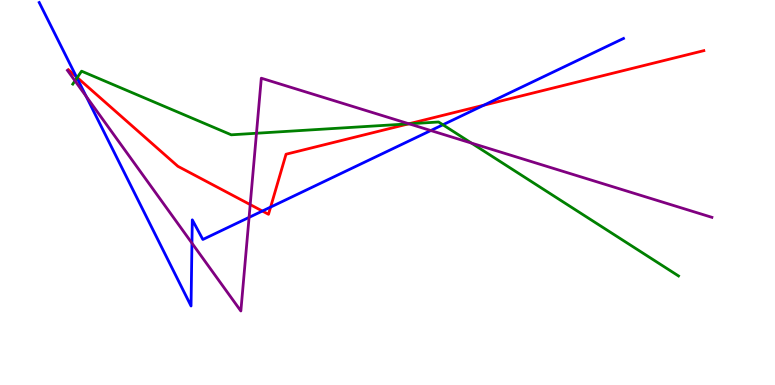[{'lines': ['blue', 'red'], 'intersections': [{'x': 0.986, 'y': 8.01}, {'x': 3.39, 'y': 4.52}, {'x': 3.49, 'y': 4.62}, {'x': 6.24, 'y': 7.27}]}, {'lines': ['green', 'red'], 'intersections': [{'x': 0.997, 'y': 7.99}, {'x': 5.27, 'y': 6.78}]}, {'lines': ['purple', 'red'], 'intersections': [{'x': 3.23, 'y': 4.69}, {'x': 5.28, 'y': 6.79}]}, {'lines': ['blue', 'green'], 'intersections': [{'x': 0.993, 'y': 7.98}, {'x': 5.71, 'y': 6.76}]}, {'lines': ['blue', 'purple'], 'intersections': [{'x': 1.11, 'y': 7.5}, {'x': 2.48, 'y': 3.68}, {'x': 3.21, 'y': 4.35}, {'x': 5.56, 'y': 6.61}]}, {'lines': ['green', 'purple'], 'intersections': [{'x': 0.968, 'y': 7.9}, {'x': 3.31, 'y': 6.54}, {'x': 5.28, 'y': 6.78}, {'x': 6.08, 'y': 6.28}]}]